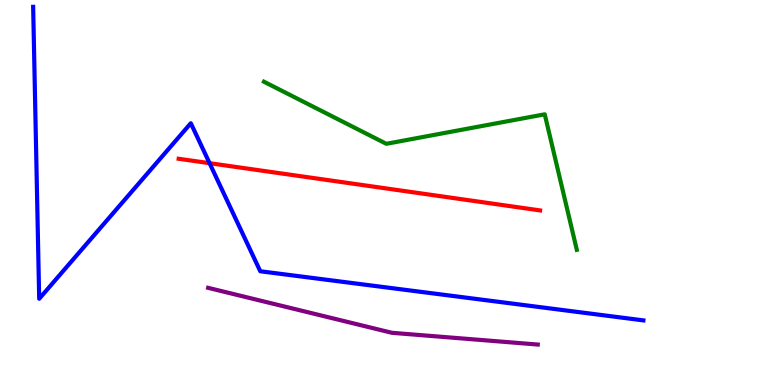[{'lines': ['blue', 'red'], 'intersections': [{'x': 2.7, 'y': 5.76}]}, {'lines': ['green', 'red'], 'intersections': []}, {'lines': ['purple', 'red'], 'intersections': []}, {'lines': ['blue', 'green'], 'intersections': []}, {'lines': ['blue', 'purple'], 'intersections': []}, {'lines': ['green', 'purple'], 'intersections': []}]